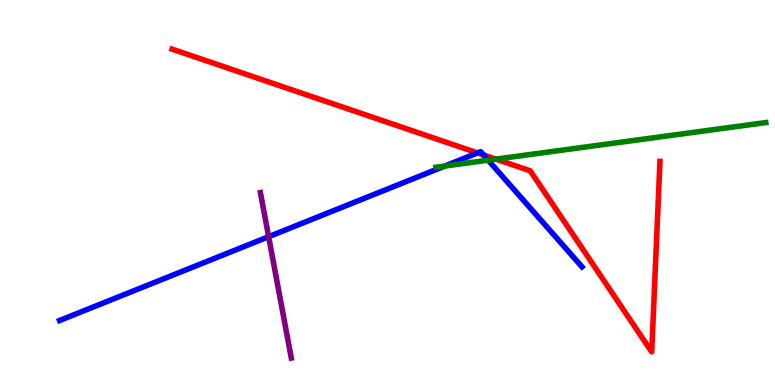[{'lines': ['blue', 'red'], 'intersections': [{'x': 6.16, 'y': 6.03}, {'x': 6.24, 'y': 5.98}]}, {'lines': ['green', 'red'], 'intersections': [{'x': 6.4, 'y': 5.87}]}, {'lines': ['purple', 'red'], 'intersections': []}, {'lines': ['blue', 'green'], 'intersections': [{'x': 5.74, 'y': 5.69}, {'x': 6.3, 'y': 5.84}]}, {'lines': ['blue', 'purple'], 'intersections': [{'x': 3.47, 'y': 3.85}]}, {'lines': ['green', 'purple'], 'intersections': []}]